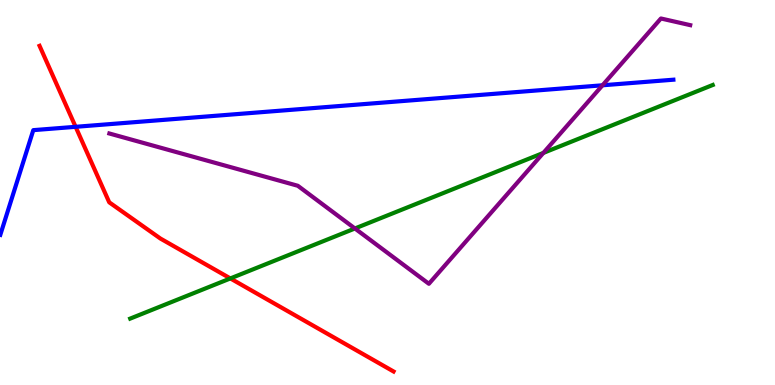[{'lines': ['blue', 'red'], 'intersections': [{'x': 0.976, 'y': 6.71}]}, {'lines': ['green', 'red'], 'intersections': [{'x': 2.97, 'y': 2.77}]}, {'lines': ['purple', 'red'], 'intersections': []}, {'lines': ['blue', 'green'], 'intersections': []}, {'lines': ['blue', 'purple'], 'intersections': [{'x': 7.77, 'y': 7.78}]}, {'lines': ['green', 'purple'], 'intersections': [{'x': 4.58, 'y': 4.07}, {'x': 7.01, 'y': 6.03}]}]